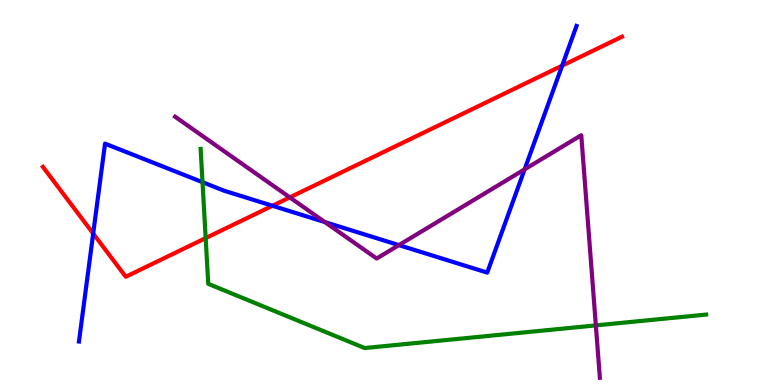[{'lines': ['blue', 'red'], 'intersections': [{'x': 1.2, 'y': 3.93}, {'x': 3.52, 'y': 4.66}, {'x': 7.25, 'y': 8.29}]}, {'lines': ['green', 'red'], 'intersections': [{'x': 2.65, 'y': 3.82}]}, {'lines': ['purple', 'red'], 'intersections': [{'x': 3.74, 'y': 4.87}]}, {'lines': ['blue', 'green'], 'intersections': [{'x': 2.61, 'y': 5.27}]}, {'lines': ['blue', 'purple'], 'intersections': [{'x': 4.19, 'y': 4.23}, {'x': 5.15, 'y': 3.63}, {'x': 6.77, 'y': 5.6}]}, {'lines': ['green', 'purple'], 'intersections': [{'x': 7.69, 'y': 1.55}]}]